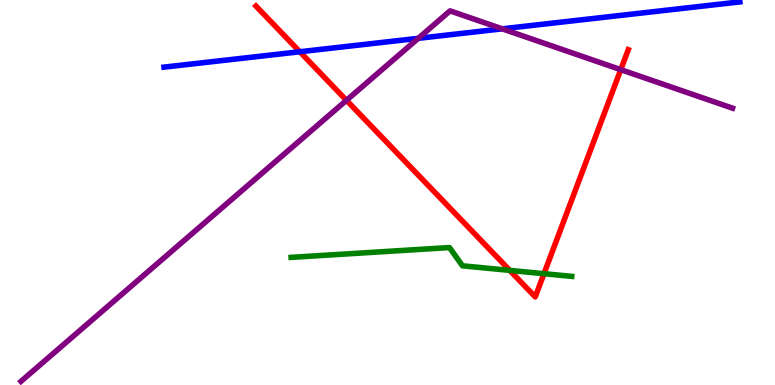[{'lines': ['blue', 'red'], 'intersections': [{'x': 3.87, 'y': 8.66}]}, {'lines': ['green', 'red'], 'intersections': [{'x': 6.58, 'y': 2.98}, {'x': 7.02, 'y': 2.89}]}, {'lines': ['purple', 'red'], 'intersections': [{'x': 4.47, 'y': 7.39}, {'x': 8.01, 'y': 8.19}]}, {'lines': ['blue', 'green'], 'intersections': []}, {'lines': ['blue', 'purple'], 'intersections': [{'x': 5.4, 'y': 9.0}, {'x': 6.48, 'y': 9.25}]}, {'lines': ['green', 'purple'], 'intersections': []}]